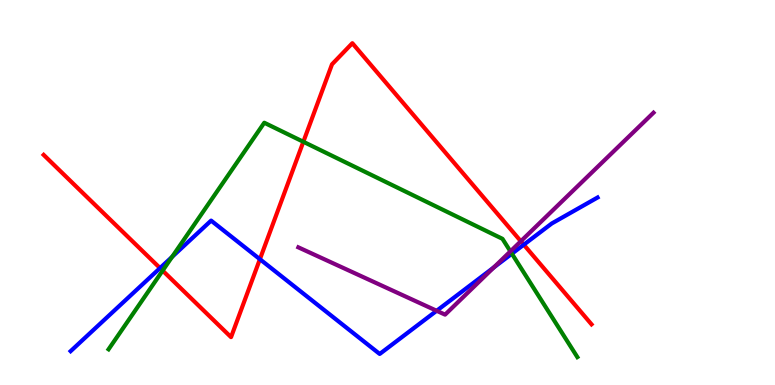[{'lines': ['blue', 'red'], 'intersections': [{'x': 2.06, 'y': 3.04}, {'x': 3.35, 'y': 3.27}, {'x': 6.76, 'y': 3.64}]}, {'lines': ['green', 'red'], 'intersections': [{'x': 2.1, 'y': 2.97}, {'x': 3.91, 'y': 6.32}]}, {'lines': ['purple', 'red'], 'intersections': [{'x': 6.72, 'y': 3.73}]}, {'lines': ['blue', 'green'], 'intersections': [{'x': 2.22, 'y': 3.33}, {'x': 6.61, 'y': 3.41}]}, {'lines': ['blue', 'purple'], 'intersections': [{'x': 5.63, 'y': 1.93}, {'x': 6.37, 'y': 3.05}]}, {'lines': ['green', 'purple'], 'intersections': [{'x': 6.59, 'y': 3.47}]}]